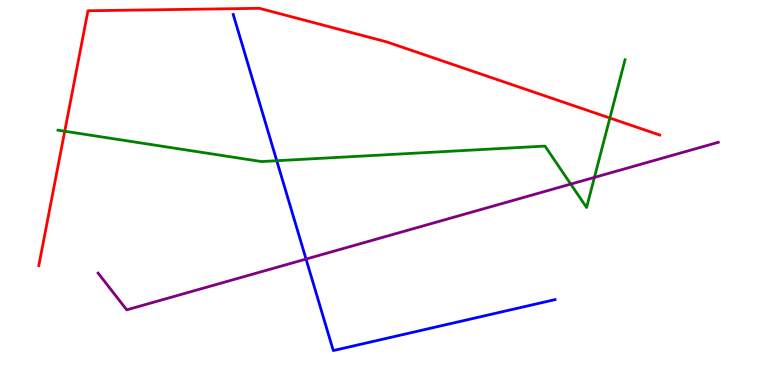[{'lines': ['blue', 'red'], 'intersections': []}, {'lines': ['green', 'red'], 'intersections': [{'x': 0.835, 'y': 6.59}, {'x': 7.87, 'y': 6.93}]}, {'lines': ['purple', 'red'], 'intersections': []}, {'lines': ['blue', 'green'], 'intersections': [{'x': 3.57, 'y': 5.83}]}, {'lines': ['blue', 'purple'], 'intersections': [{'x': 3.95, 'y': 3.27}]}, {'lines': ['green', 'purple'], 'intersections': [{'x': 7.36, 'y': 5.22}, {'x': 7.67, 'y': 5.39}]}]